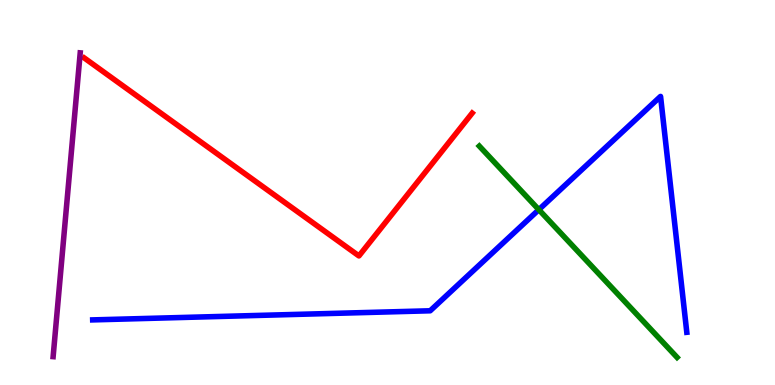[{'lines': ['blue', 'red'], 'intersections': []}, {'lines': ['green', 'red'], 'intersections': []}, {'lines': ['purple', 'red'], 'intersections': []}, {'lines': ['blue', 'green'], 'intersections': [{'x': 6.95, 'y': 4.55}]}, {'lines': ['blue', 'purple'], 'intersections': []}, {'lines': ['green', 'purple'], 'intersections': []}]